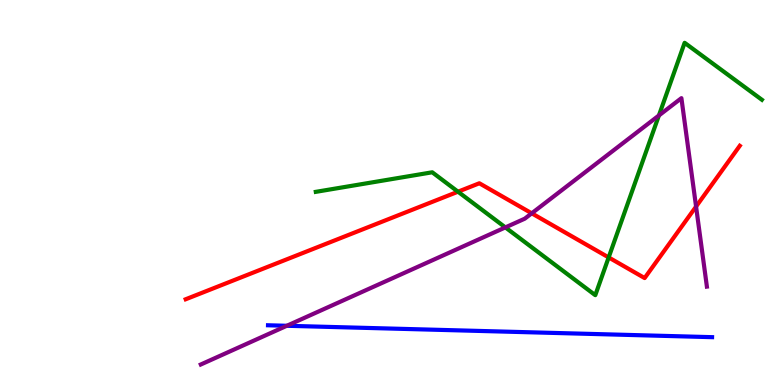[{'lines': ['blue', 'red'], 'intersections': []}, {'lines': ['green', 'red'], 'intersections': [{'x': 5.91, 'y': 5.02}, {'x': 7.85, 'y': 3.31}]}, {'lines': ['purple', 'red'], 'intersections': [{'x': 6.86, 'y': 4.46}, {'x': 8.98, 'y': 4.63}]}, {'lines': ['blue', 'green'], 'intersections': []}, {'lines': ['blue', 'purple'], 'intersections': [{'x': 3.7, 'y': 1.54}]}, {'lines': ['green', 'purple'], 'intersections': [{'x': 6.52, 'y': 4.09}, {'x': 8.5, 'y': 7.0}]}]